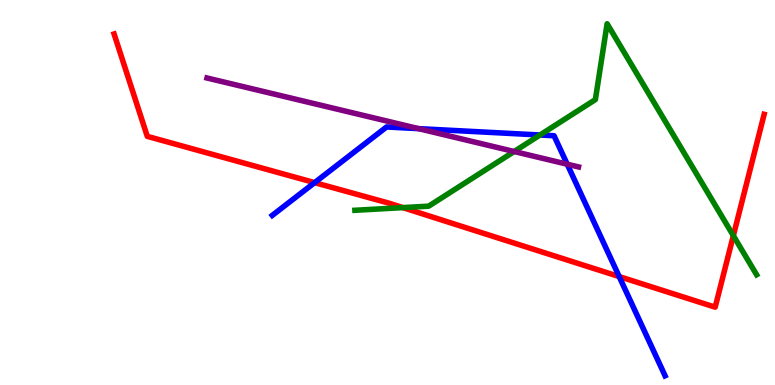[{'lines': ['blue', 'red'], 'intersections': [{'x': 4.06, 'y': 5.26}, {'x': 7.99, 'y': 2.82}]}, {'lines': ['green', 'red'], 'intersections': [{'x': 5.2, 'y': 4.61}, {'x': 9.46, 'y': 3.88}]}, {'lines': ['purple', 'red'], 'intersections': []}, {'lines': ['blue', 'green'], 'intersections': [{'x': 6.97, 'y': 6.49}]}, {'lines': ['blue', 'purple'], 'intersections': [{'x': 5.4, 'y': 6.66}, {'x': 7.32, 'y': 5.73}]}, {'lines': ['green', 'purple'], 'intersections': [{'x': 6.63, 'y': 6.06}]}]